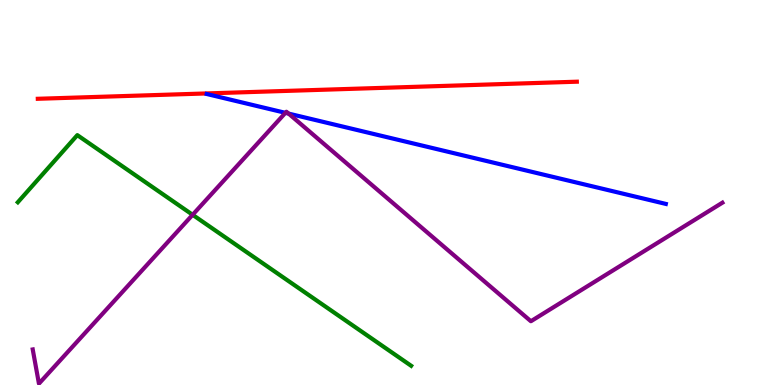[{'lines': ['blue', 'red'], 'intersections': []}, {'lines': ['green', 'red'], 'intersections': []}, {'lines': ['purple', 'red'], 'intersections': []}, {'lines': ['blue', 'green'], 'intersections': []}, {'lines': ['blue', 'purple'], 'intersections': [{'x': 3.68, 'y': 7.07}, {'x': 3.72, 'y': 7.05}]}, {'lines': ['green', 'purple'], 'intersections': [{'x': 2.49, 'y': 4.42}]}]